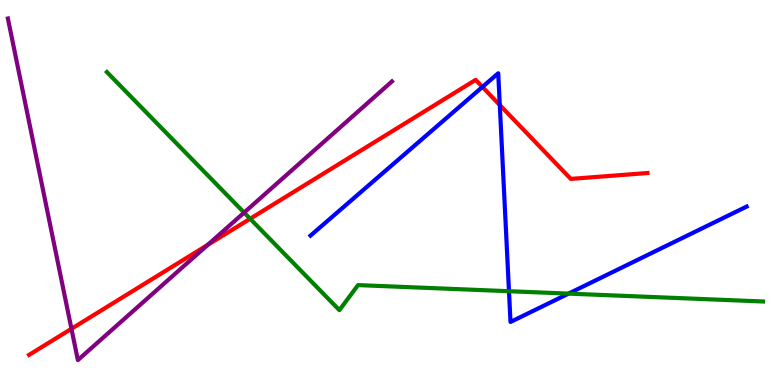[{'lines': ['blue', 'red'], 'intersections': [{'x': 6.22, 'y': 7.74}, {'x': 6.45, 'y': 7.27}]}, {'lines': ['green', 'red'], 'intersections': [{'x': 3.23, 'y': 4.32}]}, {'lines': ['purple', 'red'], 'intersections': [{'x': 0.922, 'y': 1.46}, {'x': 2.68, 'y': 3.64}]}, {'lines': ['blue', 'green'], 'intersections': [{'x': 6.57, 'y': 2.44}, {'x': 7.34, 'y': 2.37}]}, {'lines': ['blue', 'purple'], 'intersections': []}, {'lines': ['green', 'purple'], 'intersections': [{'x': 3.15, 'y': 4.48}]}]